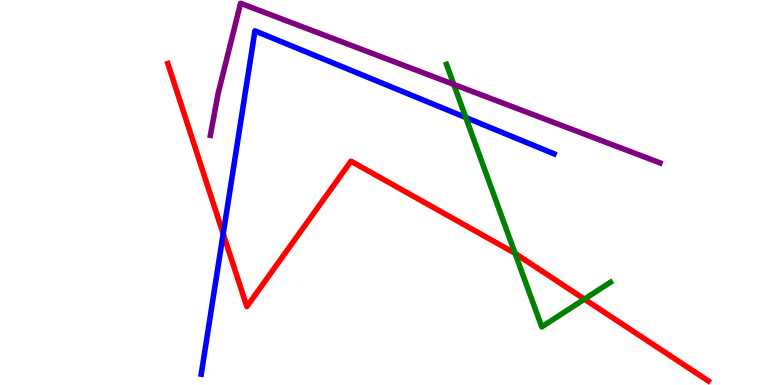[{'lines': ['blue', 'red'], 'intersections': [{'x': 2.88, 'y': 3.93}]}, {'lines': ['green', 'red'], 'intersections': [{'x': 6.65, 'y': 3.42}, {'x': 7.54, 'y': 2.23}]}, {'lines': ['purple', 'red'], 'intersections': []}, {'lines': ['blue', 'green'], 'intersections': [{'x': 6.01, 'y': 6.95}]}, {'lines': ['blue', 'purple'], 'intersections': []}, {'lines': ['green', 'purple'], 'intersections': [{'x': 5.86, 'y': 7.81}]}]